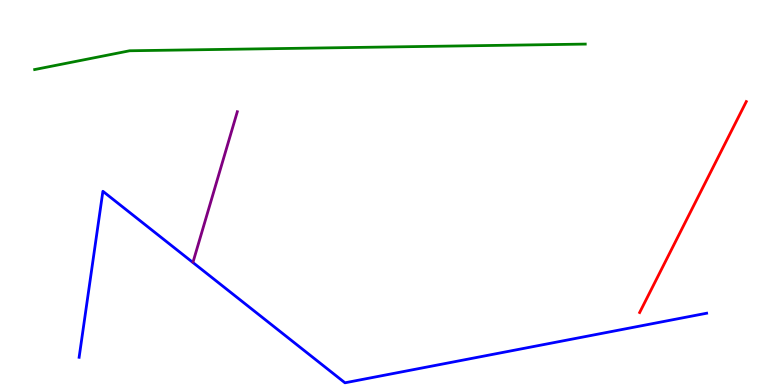[{'lines': ['blue', 'red'], 'intersections': []}, {'lines': ['green', 'red'], 'intersections': []}, {'lines': ['purple', 'red'], 'intersections': []}, {'lines': ['blue', 'green'], 'intersections': []}, {'lines': ['blue', 'purple'], 'intersections': []}, {'lines': ['green', 'purple'], 'intersections': []}]